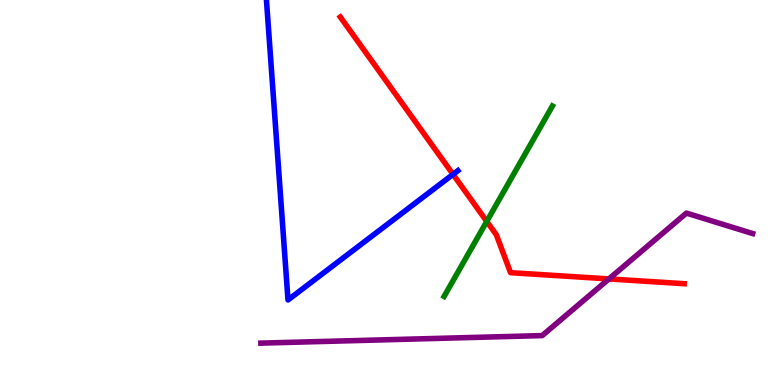[{'lines': ['blue', 'red'], 'intersections': [{'x': 5.85, 'y': 5.47}]}, {'lines': ['green', 'red'], 'intersections': [{'x': 6.28, 'y': 4.25}]}, {'lines': ['purple', 'red'], 'intersections': [{'x': 7.86, 'y': 2.76}]}, {'lines': ['blue', 'green'], 'intersections': []}, {'lines': ['blue', 'purple'], 'intersections': []}, {'lines': ['green', 'purple'], 'intersections': []}]